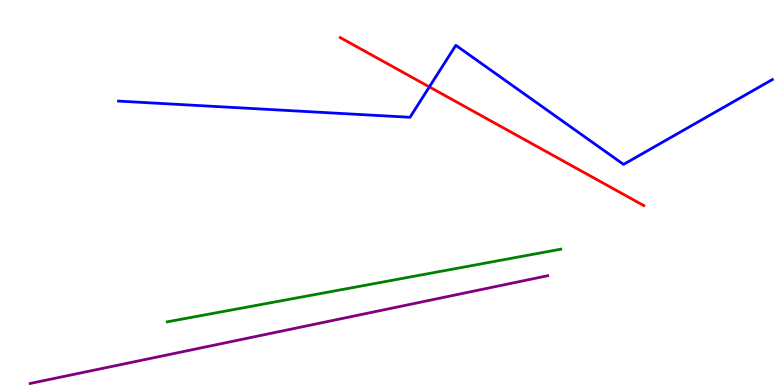[{'lines': ['blue', 'red'], 'intersections': [{'x': 5.54, 'y': 7.74}]}, {'lines': ['green', 'red'], 'intersections': []}, {'lines': ['purple', 'red'], 'intersections': []}, {'lines': ['blue', 'green'], 'intersections': []}, {'lines': ['blue', 'purple'], 'intersections': []}, {'lines': ['green', 'purple'], 'intersections': []}]